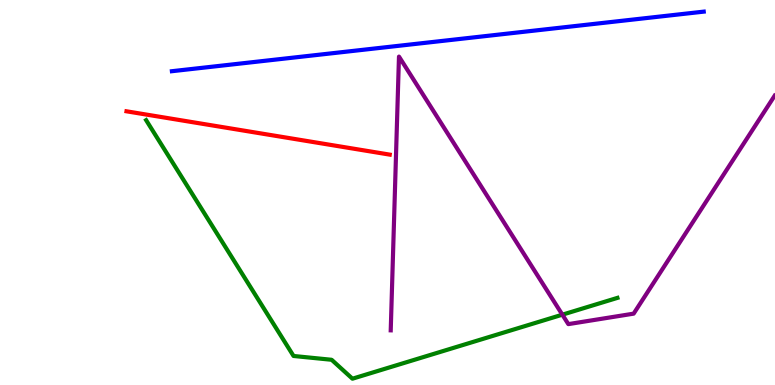[{'lines': ['blue', 'red'], 'intersections': []}, {'lines': ['green', 'red'], 'intersections': []}, {'lines': ['purple', 'red'], 'intersections': []}, {'lines': ['blue', 'green'], 'intersections': []}, {'lines': ['blue', 'purple'], 'intersections': []}, {'lines': ['green', 'purple'], 'intersections': [{'x': 7.26, 'y': 1.83}]}]